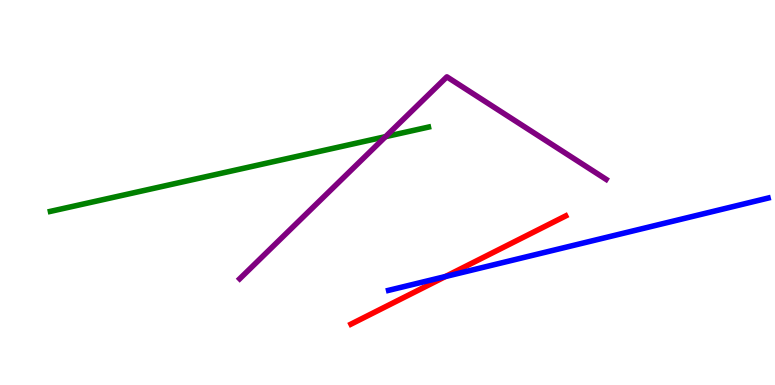[{'lines': ['blue', 'red'], 'intersections': [{'x': 5.75, 'y': 2.82}]}, {'lines': ['green', 'red'], 'intersections': []}, {'lines': ['purple', 'red'], 'intersections': []}, {'lines': ['blue', 'green'], 'intersections': []}, {'lines': ['blue', 'purple'], 'intersections': []}, {'lines': ['green', 'purple'], 'intersections': [{'x': 4.97, 'y': 6.45}]}]